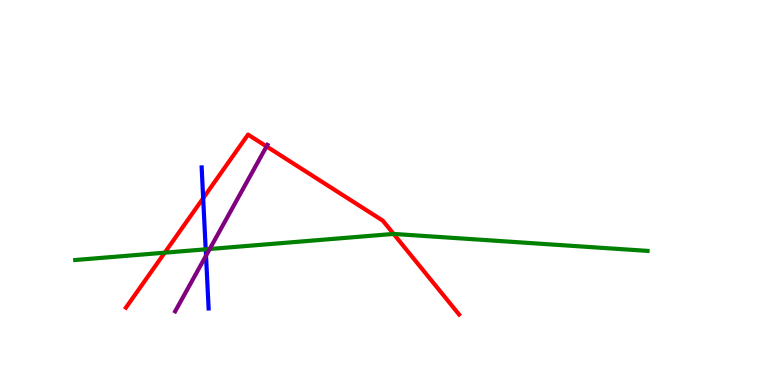[{'lines': ['blue', 'red'], 'intersections': [{'x': 2.62, 'y': 4.85}]}, {'lines': ['green', 'red'], 'intersections': [{'x': 2.13, 'y': 3.44}, {'x': 5.08, 'y': 3.92}]}, {'lines': ['purple', 'red'], 'intersections': [{'x': 3.44, 'y': 6.2}]}, {'lines': ['blue', 'green'], 'intersections': [{'x': 2.65, 'y': 3.52}]}, {'lines': ['blue', 'purple'], 'intersections': [{'x': 2.66, 'y': 3.36}]}, {'lines': ['green', 'purple'], 'intersections': [{'x': 2.71, 'y': 3.53}]}]